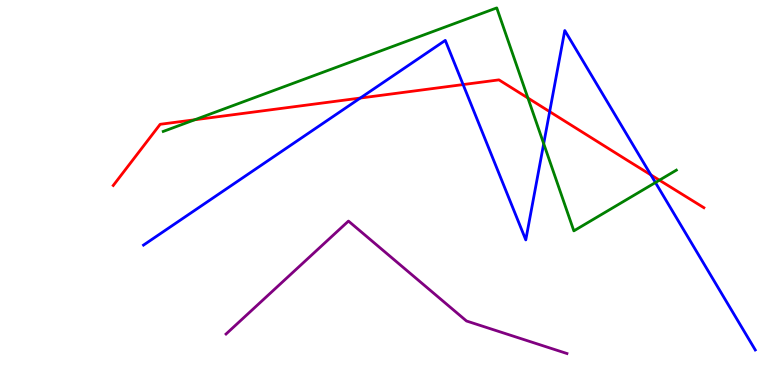[{'lines': ['blue', 'red'], 'intersections': [{'x': 4.65, 'y': 7.45}, {'x': 5.98, 'y': 7.8}, {'x': 7.09, 'y': 7.1}, {'x': 8.4, 'y': 5.46}]}, {'lines': ['green', 'red'], 'intersections': [{'x': 2.51, 'y': 6.89}, {'x': 6.81, 'y': 7.45}, {'x': 8.51, 'y': 5.32}]}, {'lines': ['purple', 'red'], 'intersections': []}, {'lines': ['blue', 'green'], 'intersections': [{'x': 7.02, 'y': 6.27}, {'x': 8.46, 'y': 5.26}]}, {'lines': ['blue', 'purple'], 'intersections': []}, {'lines': ['green', 'purple'], 'intersections': []}]